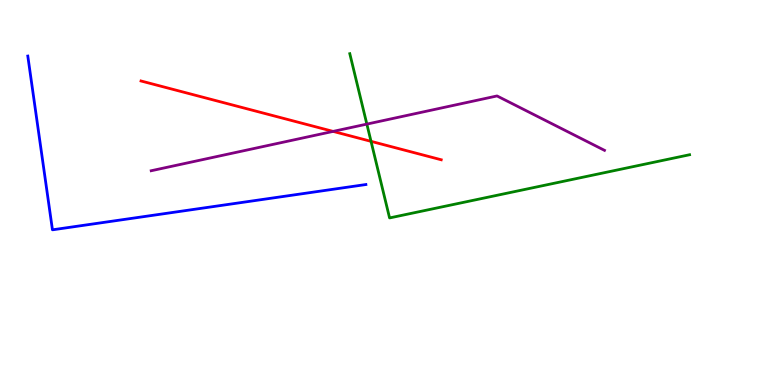[{'lines': ['blue', 'red'], 'intersections': []}, {'lines': ['green', 'red'], 'intersections': [{'x': 4.79, 'y': 6.33}]}, {'lines': ['purple', 'red'], 'intersections': [{'x': 4.3, 'y': 6.59}]}, {'lines': ['blue', 'green'], 'intersections': []}, {'lines': ['blue', 'purple'], 'intersections': []}, {'lines': ['green', 'purple'], 'intersections': [{'x': 4.73, 'y': 6.78}]}]